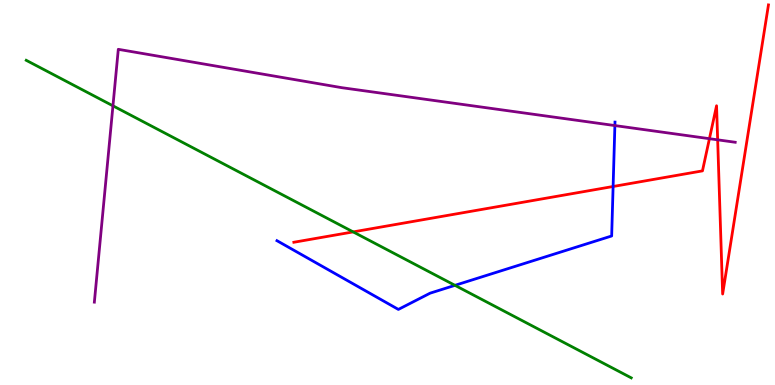[{'lines': ['blue', 'red'], 'intersections': [{'x': 7.91, 'y': 5.16}]}, {'lines': ['green', 'red'], 'intersections': [{'x': 4.56, 'y': 3.98}]}, {'lines': ['purple', 'red'], 'intersections': [{'x': 9.15, 'y': 6.4}, {'x': 9.26, 'y': 6.37}]}, {'lines': ['blue', 'green'], 'intersections': [{'x': 5.87, 'y': 2.59}]}, {'lines': ['blue', 'purple'], 'intersections': [{'x': 7.93, 'y': 6.74}]}, {'lines': ['green', 'purple'], 'intersections': [{'x': 1.46, 'y': 7.25}]}]